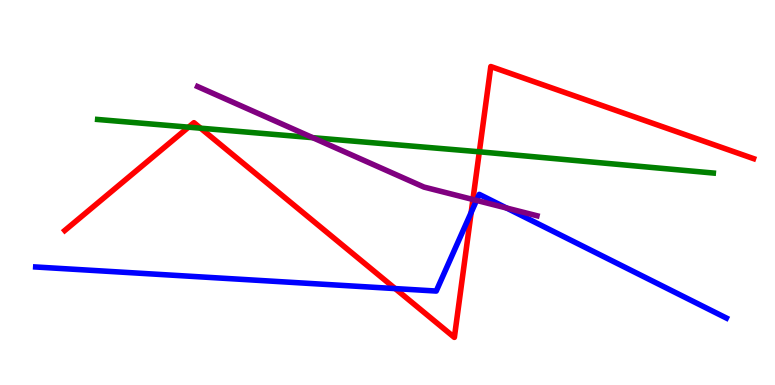[{'lines': ['blue', 'red'], 'intersections': [{'x': 5.1, 'y': 2.5}, {'x': 6.08, 'y': 4.48}]}, {'lines': ['green', 'red'], 'intersections': [{'x': 2.43, 'y': 6.7}, {'x': 2.59, 'y': 6.67}, {'x': 6.18, 'y': 6.06}]}, {'lines': ['purple', 'red'], 'intersections': [{'x': 6.1, 'y': 4.82}]}, {'lines': ['blue', 'green'], 'intersections': []}, {'lines': ['blue', 'purple'], 'intersections': [{'x': 6.15, 'y': 4.79}, {'x': 6.54, 'y': 4.6}]}, {'lines': ['green', 'purple'], 'intersections': [{'x': 4.04, 'y': 6.42}]}]